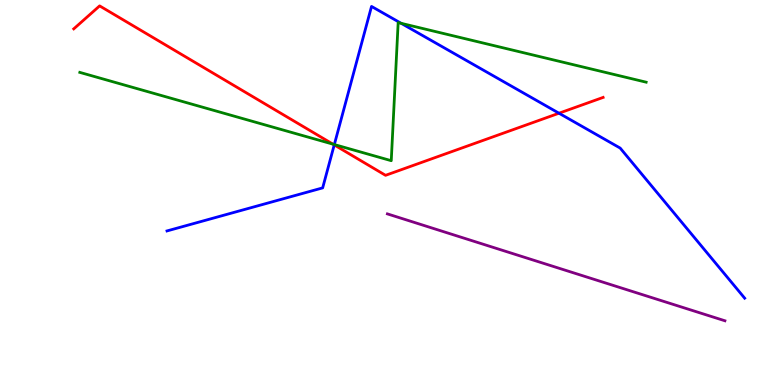[{'lines': ['blue', 'red'], 'intersections': [{'x': 4.31, 'y': 6.24}, {'x': 7.21, 'y': 7.06}]}, {'lines': ['green', 'red'], 'intersections': [{'x': 4.3, 'y': 6.26}]}, {'lines': ['purple', 'red'], 'intersections': []}, {'lines': ['blue', 'green'], 'intersections': [{'x': 4.31, 'y': 6.25}, {'x': 5.18, 'y': 9.39}]}, {'lines': ['blue', 'purple'], 'intersections': []}, {'lines': ['green', 'purple'], 'intersections': []}]